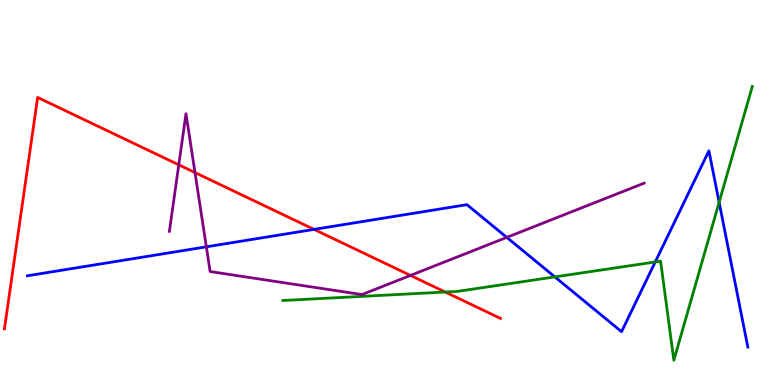[{'lines': ['blue', 'red'], 'intersections': [{'x': 4.05, 'y': 4.04}]}, {'lines': ['green', 'red'], 'intersections': [{'x': 5.74, 'y': 2.41}]}, {'lines': ['purple', 'red'], 'intersections': [{'x': 2.31, 'y': 5.72}, {'x': 2.52, 'y': 5.52}, {'x': 5.3, 'y': 2.85}]}, {'lines': ['blue', 'green'], 'intersections': [{'x': 7.16, 'y': 2.81}, {'x': 8.45, 'y': 3.2}, {'x': 9.28, 'y': 4.75}]}, {'lines': ['blue', 'purple'], 'intersections': [{'x': 2.66, 'y': 3.59}, {'x': 6.54, 'y': 3.83}]}, {'lines': ['green', 'purple'], 'intersections': []}]